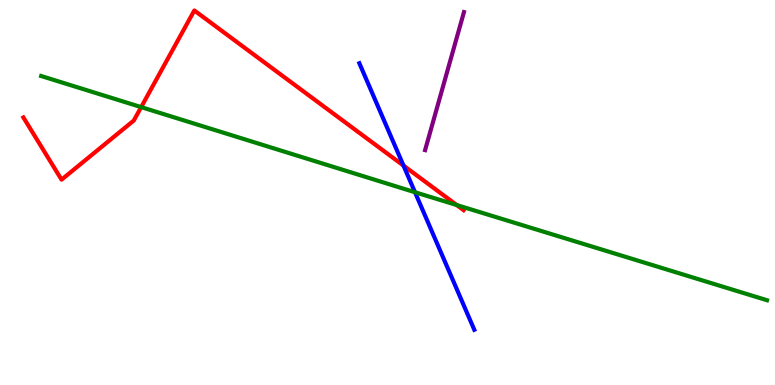[{'lines': ['blue', 'red'], 'intersections': [{'x': 5.21, 'y': 5.7}]}, {'lines': ['green', 'red'], 'intersections': [{'x': 1.82, 'y': 7.22}, {'x': 5.89, 'y': 4.67}]}, {'lines': ['purple', 'red'], 'intersections': []}, {'lines': ['blue', 'green'], 'intersections': [{'x': 5.35, 'y': 5.01}]}, {'lines': ['blue', 'purple'], 'intersections': []}, {'lines': ['green', 'purple'], 'intersections': []}]